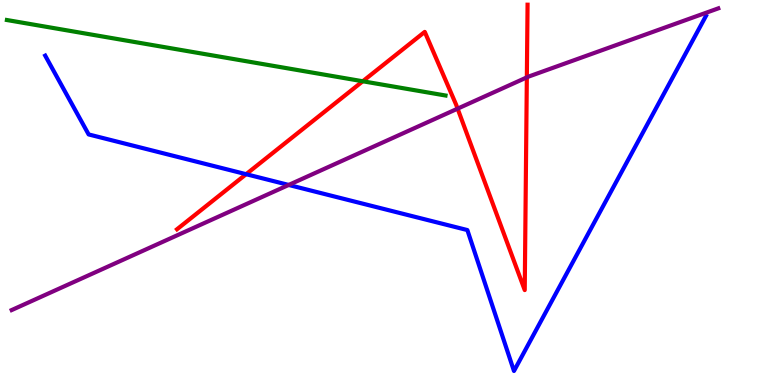[{'lines': ['blue', 'red'], 'intersections': [{'x': 3.18, 'y': 5.48}]}, {'lines': ['green', 'red'], 'intersections': [{'x': 4.68, 'y': 7.89}]}, {'lines': ['purple', 'red'], 'intersections': [{'x': 5.9, 'y': 7.18}, {'x': 6.8, 'y': 7.99}]}, {'lines': ['blue', 'green'], 'intersections': []}, {'lines': ['blue', 'purple'], 'intersections': [{'x': 3.72, 'y': 5.2}]}, {'lines': ['green', 'purple'], 'intersections': []}]